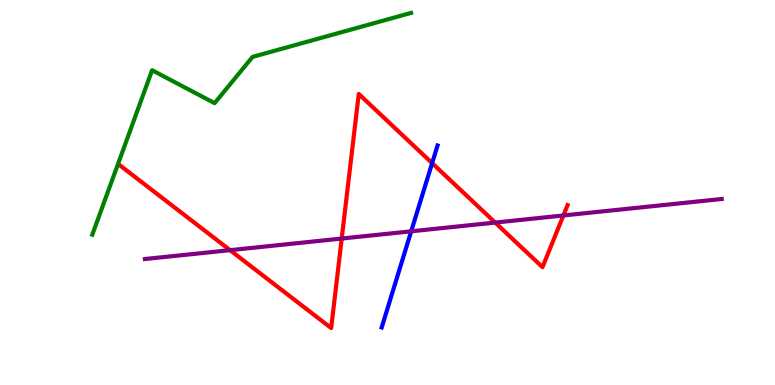[{'lines': ['blue', 'red'], 'intersections': [{'x': 5.58, 'y': 5.76}]}, {'lines': ['green', 'red'], 'intersections': []}, {'lines': ['purple', 'red'], 'intersections': [{'x': 2.97, 'y': 3.5}, {'x': 4.41, 'y': 3.8}, {'x': 6.39, 'y': 4.22}, {'x': 7.27, 'y': 4.4}]}, {'lines': ['blue', 'green'], 'intersections': []}, {'lines': ['blue', 'purple'], 'intersections': [{'x': 5.31, 'y': 3.99}]}, {'lines': ['green', 'purple'], 'intersections': []}]